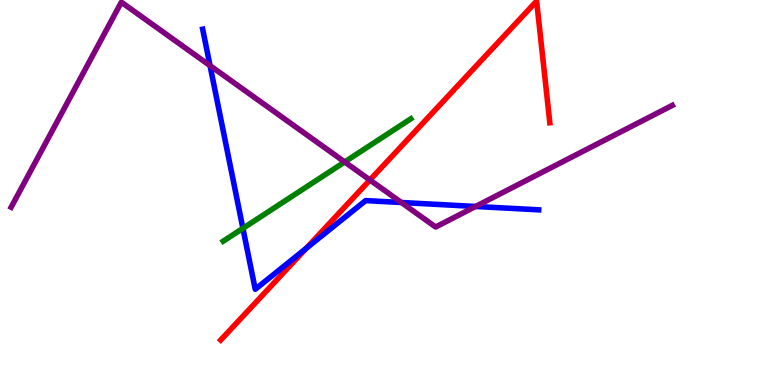[{'lines': ['blue', 'red'], 'intersections': [{'x': 3.95, 'y': 3.55}]}, {'lines': ['green', 'red'], 'intersections': []}, {'lines': ['purple', 'red'], 'intersections': [{'x': 4.77, 'y': 5.32}]}, {'lines': ['blue', 'green'], 'intersections': [{'x': 3.13, 'y': 4.07}]}, {'lines': ['blue', 'purple'], 'intersections': [{'x': 2.71, 'y': 8.3}, {'x': 5.18, 'y': 4.74}, {'x': 6.14, 'y': 4.64}]}, {'lines': ['green', 'purple'], 'intersections': [{'x': 4.45, 'y': 5.79}]}]